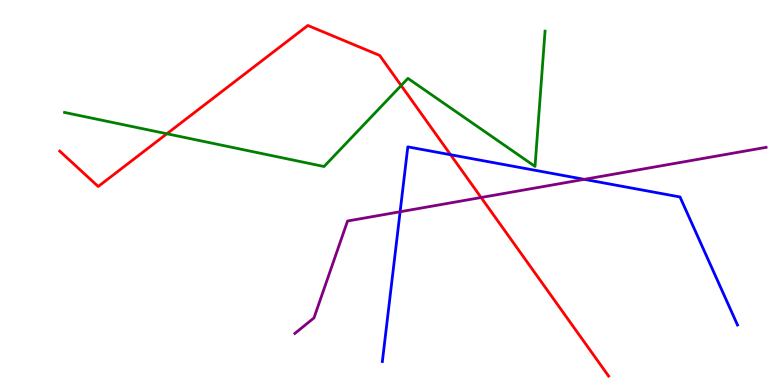[{'lines': ['blue', 'red'], 'intersections': [{'x': 5.81, 'y': 5.98}]}, {'lines': ['green', 'red'], 'intersections': [{'x': 2.15, 'y': 6.53}, {'x': 5.18, 'y': 7.78}]}, {'lines': ['purple', 'red'], 'intersections': [{'x': 6.21, 'y': 4.87}]}, {'lines': ['blue', 'green'], 'intersections': []}, {'lines': ['blue', 'purple'], 'intersections': [{'x': 5.16, 'y': 4.5}, {'x': 7.54, 'y': 5.34}]}, {'lines': ['green', 'purple'], 'intersections': []}]